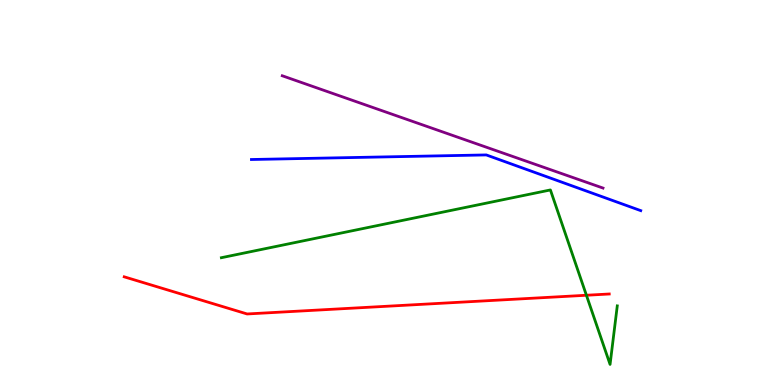[{'lines': ['blue', 'red'], 'intersections': []}, {'lines': ['green', 'red'], 'intersections': [{'x': 7.57, 'y': 2.33}]}, {'lines': ['purple', 'red'], 'intersections': []}, {'lines': ['blue', 'green'], 'intersections': []}, {'lines': ['blue', 'purple'], 'intersections': []}, {'lines': ['green', 'purple'], 'intersections': []}]